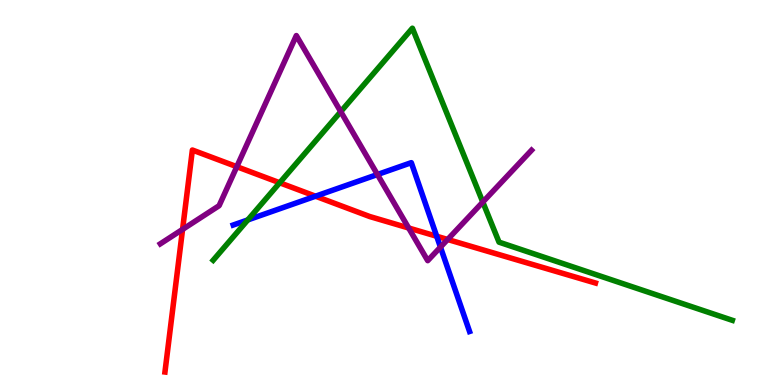[{'lines': ['blue', 'red'], 'intersections': [{'x': 4.07, 'y': 4.9}, {'x': 5.63, 'y': 3.86}]}, {'lines': ['green', 'red'], 'intersections': [{'x': 3.61, 'y': 5.25}]}, {'lines': ['purple', 'red'], 'intersections': [{'x': 2.36, 'y': 4.04}, {'x': 3.06, 'y': 5.67}, {'x': 5.27, 'y': 4.08}, {'x': 5.78, 'y': 3.78}]}, {'lines': ['blue', 'green'], 'intersections': [{'x': 3.2, 'y': 4.29}]}, {'lines': ['blue', 'purple'], 'intersections': [{'x': 4.87, 'y': 5.47}, {'x': 5.68, 'y': 3.58}]}, {'lines': ['green', 'purple'], 'intersections': [{'x': 4.4, 'y': 7.1}, {'x': 6.23, 'y': 4.75}]}]